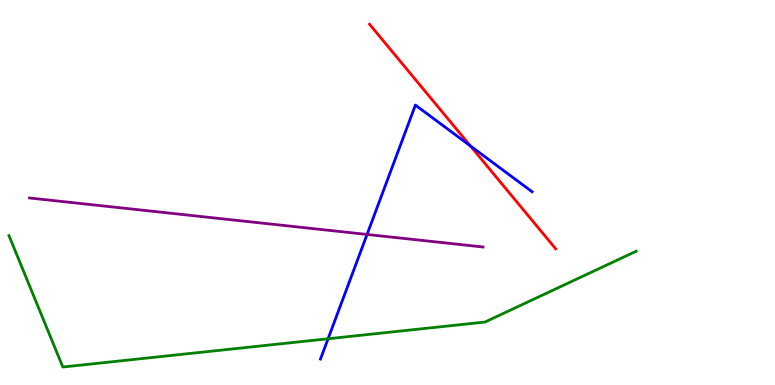[{'lines': ['blue', 'red'], 'intersections': [{'x': 6.07, 'y': 6.21}]}, {'lines': ['green', 'red'], 'intersections': []}, {'lines': ['purple', 'red'], 'intersections': []}, {'lines': ['blue', 'green'], 'intersections': [{'x': 4.23, 'y': 1.2}]}, {'lines': ['blue', 'purple'], 'intersections': [{'x': 4.74, 'y': 3.91}]}, {'lines': ['green', 'purple'], 'intersections': []}]